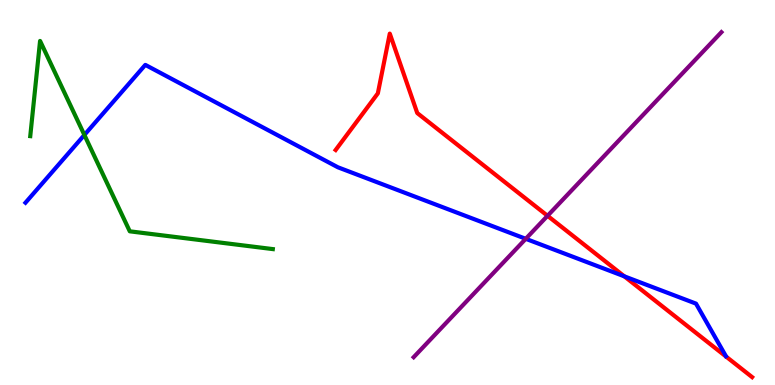[{'lines': ['blue', 'red'], 'intersections': [{'x': 8.06, 'y': 2.82}]}, {'lines': ['green', 'red'], 'intersections': []}, {'lines': ['purple', 'red'], 'intersections': [{'x': 7.07, 'y': 4.39}]}, {'lines': ['blue', 'green'], 'intersections': [{'x': 1.09, 'y': 6.49}]}, {'lines': ['blue', 'purple'], 'intersections': [{'x': 6.78, 'y': 3.8}]}, {'lines': ['green', 'purple'], 'intersections': []}]